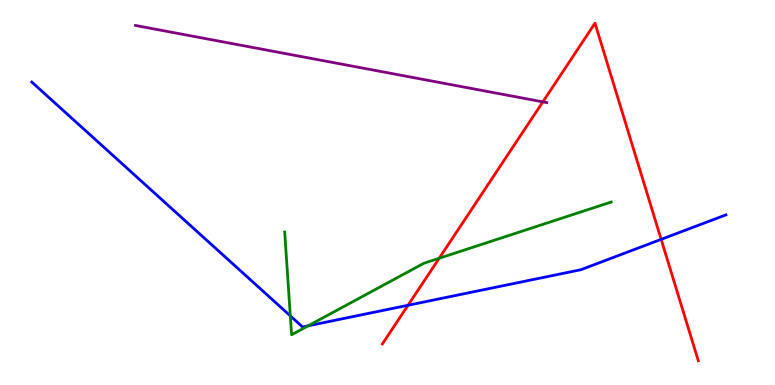[{'lines': ['blue', 'red'], 'intersections': [{'x': 5.26, 'y': 2.07}, {'x': 8.53, 'y': 3.78}]}, {'lines': ['green', 'red'], 'intersections': [{'x': 5.67, 'y': 3.29}]}, {'lines': ['purple', 'red'], 'intersections': [{'x': 7.0, 'y': 7.35}]}, {'lines': ['blue', 'green'], 'intersections': [{'x': 3.75, 'y': 1.8}, {'x': 3.98, 'y': 1.54}]}, {'lines': ['blue', 'purple'], 'intersections': []}, {'lines': ['green', 'purple'], 'intersections': []}]